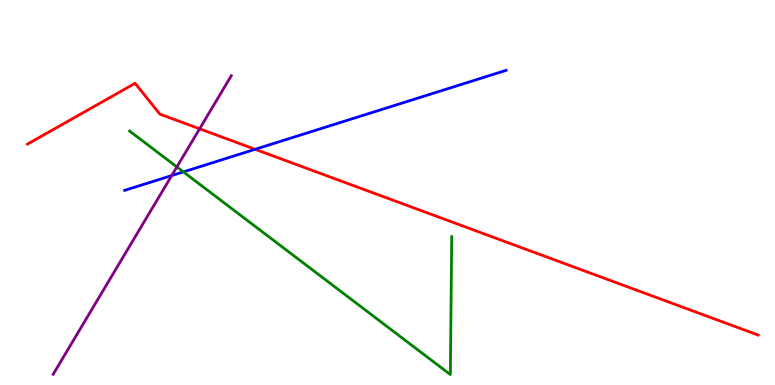[{'lines': ['blue', 'red'], 'intersections': [{'x': 3.29, 'y': 6.12}]}, {'lines': ['green', 'red'], 'intersections': []}, {'lines': ['purple', 'red'], 'intersections': [{'x': 2.58, 'y': 6.65}]}, {'lines': ['blue', 'green'], 'intersections': [{'x': 2.37, 'y': 5.54}]}, {'lines': ['blue', 'purple'], 'intersections': [{'x': 2.22, 'y': 5.44}]}, {'lines': ['green', 'purple'], 'intersections': [{'x': 2.28, 'y': 5.66}]}]